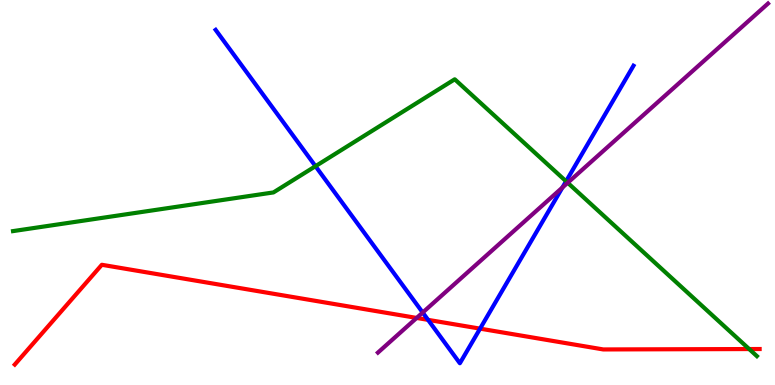[{'lines': ['blue', 'red'], 'intersections': [{'x': 5.52, 'y': 1.69}, {'x': 6.19, 'y': 1.46}]}, {'lines': ['green', 'red'], 'intersections': [{'x': 9.67, 'y': 0.934}]}, {'lines': ['purple', 'red'], 'intersections': [{'x': 5.38, 'y': 1.74}]}, {'lines': ['blue', 'green'], 'intersections': [{'x': 4.07, 'y': 5.68}, {'x': 7.3, 'y': 5.29}]}, {'lines': ['blue', 'purple'], 'intersections': [{'x': 5.45, 'y': 1.88}, {'x': 7.26, 'y': 5.13}]}, {'lines': ['green', 'purple'], 'intersections': [{'x': 7.33, 'y': 5.25}]}]